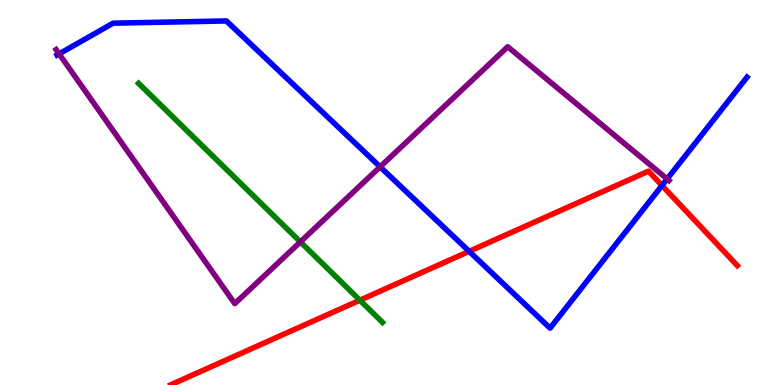[{'lines': ['blue', 'red'], 'intersections': [{'x': 6.05, 'y': 3.47}, {'x': 8.54, 'y': 5.18}]}, {'lines': ['green', 'red'], 'intersections': [{'x': 4.64, 'y': 2.2}]}, {'lines': ['purple', 'red'], 'intersections': []}, {'lines': ['blue', 'green'], 'intersections': []}, {'lines': ['blue', 'purple'], 'intersections': [{'x': 0.763, 'y': 8.6}, {'x': 4.9, 'y': 5.67}, {'x': 8.61, 'y': 5.35}]}, {'lines': ['green', 'purple'], 'intersections': [{'x': 3.88, 'y': 3.72}]}]